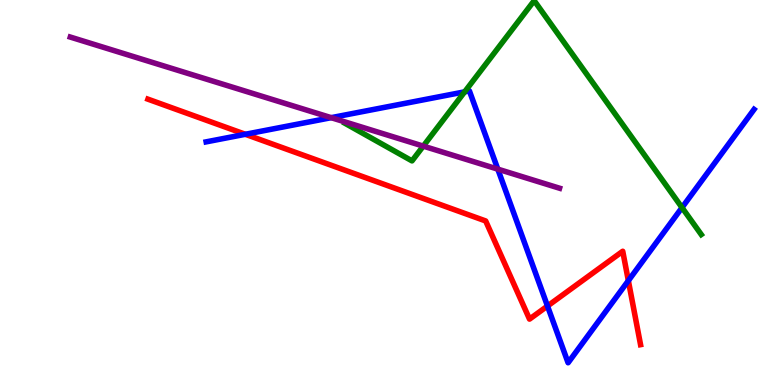[{'lines': ['blue', 'red'], 'intersections': [{'x': 3.17, 'y': 6.51}, {'x': 7.06, 'y': 2.05}, {'x': 8.11, 'y': 2.71}]}, {'lines': ['green', 'red'], 'intersections': []}, {'lines': ['purple', 'red'], 'intersections': []}, {'lines': ['blue', 'green'], 'intersections': [{'x': 6.0, 'y': 7.61}, {'x': 8.8, 'y': 4.61}]}, {'lines': ['blue', 'purple'], 'intersections': [{'x': 4.27, 'y': 6.94}, {'x': 6.42, 'y': 5.61}]}, {'lines': ['green', 'purple'], 'intersections': [{'x': 5.46, 'y': 6.2}]}]